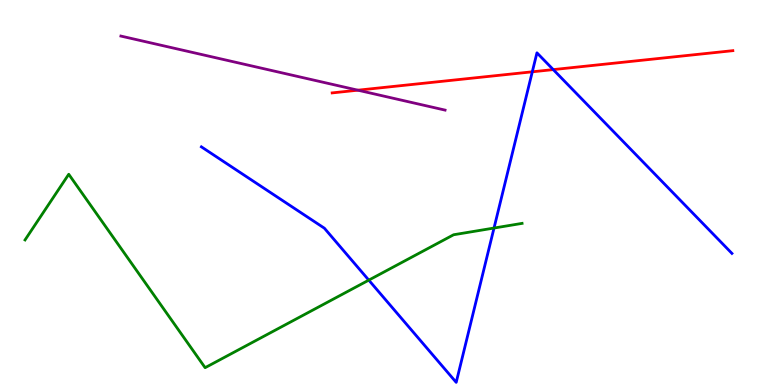[{'lines': ['blue', 'red'], 'intersections': [{'x': 6.87, 'y': 8.13}, {'x': 7.14, 'y': 8.19}]}, {'lines': ['green', 'red'], 'intersections': []}, {'lines': ['purple', 'red'], 'intersections': [{'x': 4.62, 'y': 7.66}]}, {'lines': ['blue', 'green'], 'intersections': [{'x': 4.76, 'y': 2.72}, {'x': 6.37, 'y': 4.08}]}, {'lines': ['blue', 'purple'], 'intersections': []}, {'lines': ['green', 'purple'], 'intersections': []}]